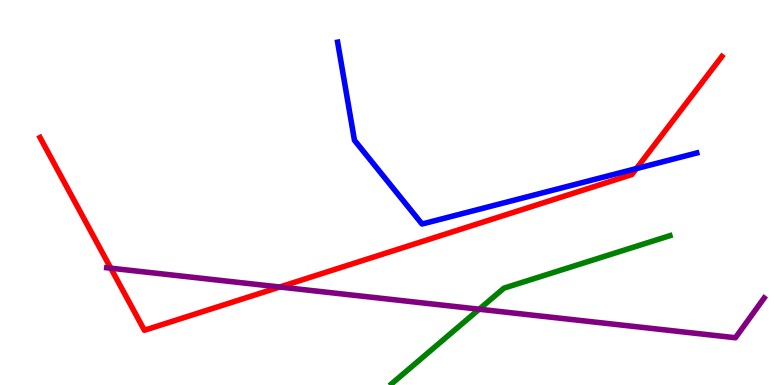[{'lines': ['blue', 'red'], 'intersections': [{'x': 8.21, 'y': 5.62}]}, {'lines': ['green', 'red'], 'intersections': []}, {'lines': ['purple', 'red'], 'intersections': [{'x': 1.43, 'y': 3.03}, {'x': 3.61, 'y': 2.55}]}, {'lines': ['blue', 'green'], 'intersections': []}, {'lines': ['blue', 'purple'], 'intersections': []}, {'lines': ['green', 'purple'], 'intersections': [{'x': 6.18, 'y': 1.97}]}]